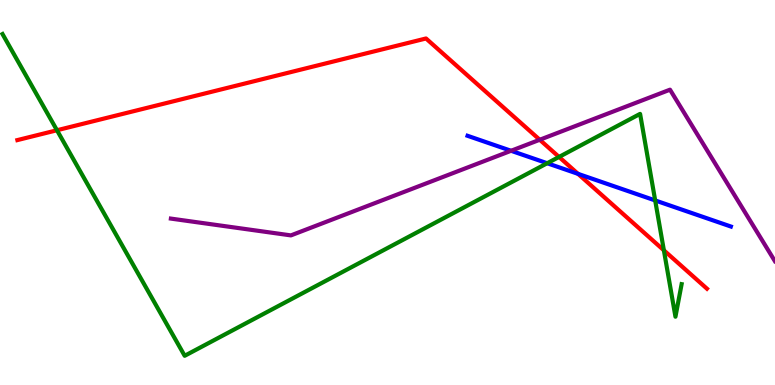[{'lines': ['blue', 'red'], 'intersections': [{'x': 7.46, 'y': 5.48}]}, {'lines': ['green', 'red'], 'intersections': [{'x': 0.735, 'y': 6.62}, {'x': 7.21, 'y': 5.92}, {'x': 8.57, 'y': 3.5}]}, {'lines': ['purple', 'red'], 'intersections': [{'x': 6.96, 'y': 6.37}]}, {'lines': ['blue', 'green'], 'intersections': [{'x': 7.06, 'y': 5.76}, {'x': 8.45, 'y': 4.79}]}, {'lines': ['blue', 'purple'], 'intersections': [{'x': 6.59, 'y': 6.08}]}, {'lines': ['green', 'purple'], 'intersections': []}]